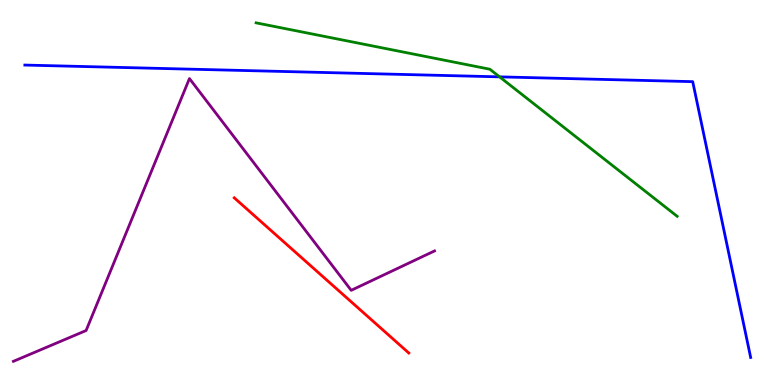[{'lines': ['blue', 'red'], 'intersections': []}, {'lines': ['green', 'red'], 'intersections': []}, {'lines': ['purple', 'red'], 'intersections': []}, {'lines': ['blue', 'green'], 'intersections': [{'x': 6.45, 'y': 8.0}]}, {'lines': ['blue', 'purple'], 'intersections': []}, {'lines': ['green', 'purple'], 'intersections': []}]